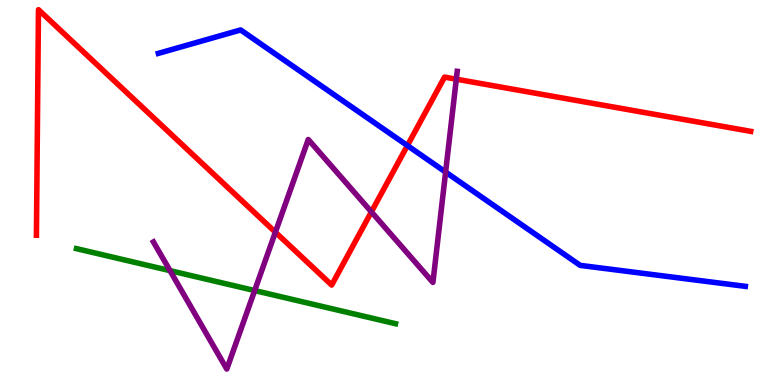[{'lines': ['blue', 'red'], 'intersections': [{'x': 5.26, 'y': 6.22}]}, {'lines': ['green', 'red'], 'intersections': []}, {'lines': ['purple', 'red'], 'intersections': [{'x': 3.55, 'y': 3.97}, {'x': 4.79, 'y': 4.5}, {'x': 5.89, 'y': 7.94}]}, {'lines': ['blue', 'green'], 'intersections': []}, {'lines': ['blue', 'purple'], 'intersections': [{'x': 5.75, 'y': 5.53}]}, {'lines': ['green', 'purple'], 'intersections': [{'x': 2.19, 'y': 2.97}, {'x': 3.29, 'y': 2.45}]}]